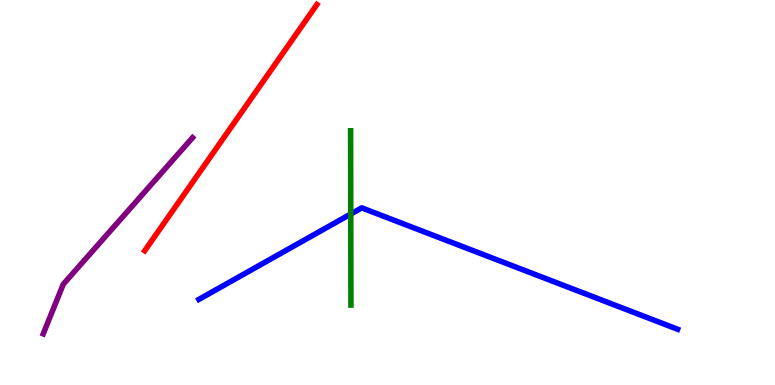[{'lines': ['blue', 'red'], 'intersections': []}, {'lines': ['green', 'red'], 'intersections': []}, {'lines': ['purple', 'red'], 'intersections': []}, {'lines': ['blue', 'green'], 'intersections': [{'x': 4.53, 'y': 4.44}]}, {'lines': ['blue', 'purple'], 'intersections': []}, {'lines': ['green', 'purple'], 'intersections': []}]